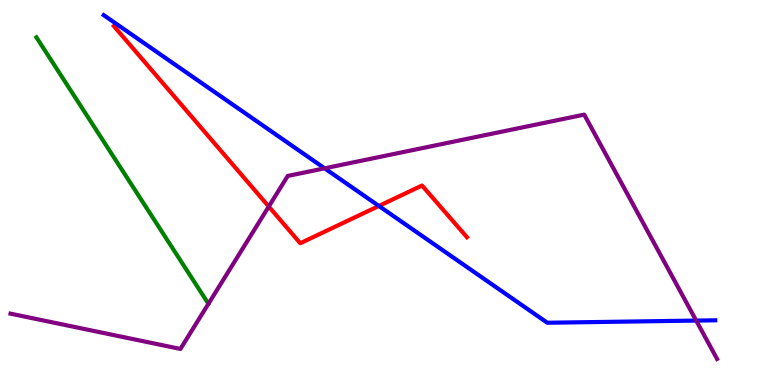[{'lines': ['blue', 'red'], 'intersections': [{'x': 4.89, 'y': 4.65}]}, {'lines': ['green', 'red'], 'intersections': []}, {'lines': ['purple', 'red'], 'intersections': [{'x': 3.47, 'y': 4.64}]}, {'lines': ['blue', 'green'], 'intersections': []}, {'lines': ['blue', 'purple'], 'intersections': [{'x': 4.19, 'y': 5.63}, {'x': 8.98, 'y': 1.67}]}, {'lines': ['green', 'purple'], 'intersections': []}]